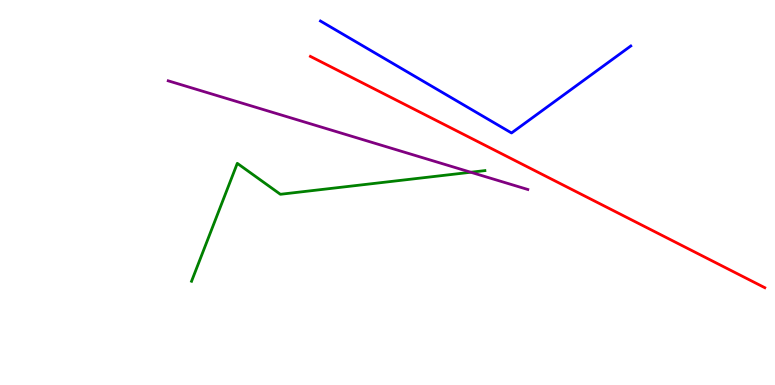[{'lines': ['blue', 'red'], 'intersections': []}, {'lines': ['green', 'red'], 'intersections': []}, {'lines': ['purple', 'red'], 'intersections': []}, {'lines': ['blue', 'green'], 'intersections': []}, {'lines': ['blue', 'purple'], 'intersections': []}, {'lines': ['green', 'purple'], 'intersections': [{'x': 6.07, 'y': 5.53}]}]